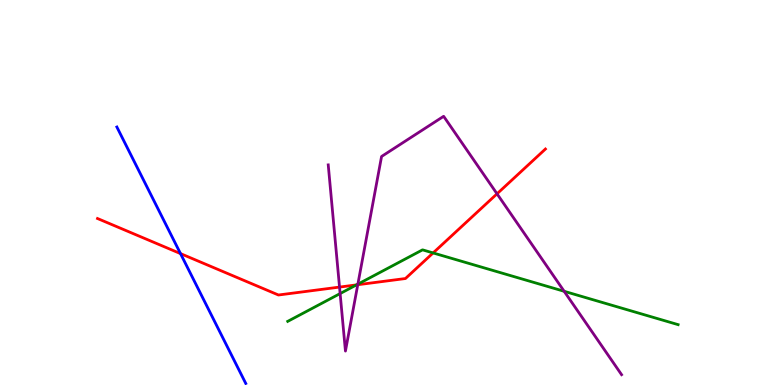[{'lines': ['blue', 'red'], 'intersections': [{'x': 2.33, 'y': 3.41}]}, {'lines': ['green', 'red'], 'intersections': [{'x': 4.6, 'y': 2.6}, {'x': 5.59, 'y': 3.43}]}, {'lines': ['purple', 'red'], 'intersections': [{'x': 4.38, 'y': 2.54}, {'x': 4.62, 'y': 2.6}, {'x': 6.41, 'y': 4.97}]}, {'lines': ['blue', 'green'], 'intersections': []}, {'lines': ['blue', 'purple'], 'intersections': []}, {'lines': ['green', 'purple'], 'intersections': [{'x': 4.39, 'y': 2.37}, {'x': 4.62, 'y': 2.62}, {'x': 7.28, 'y': 2.43}]}]